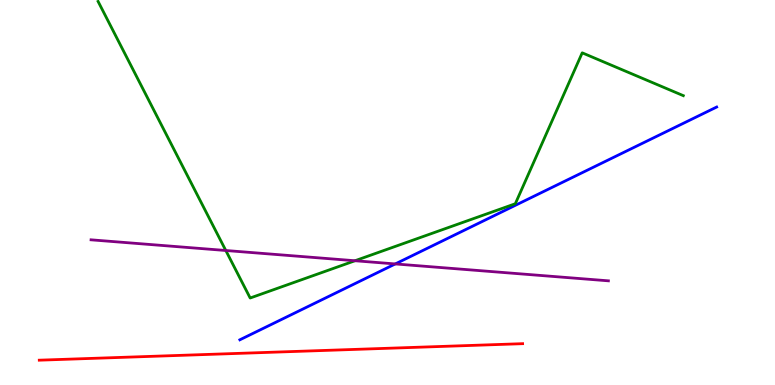[{'lines': ['blue', 'red'], 'intersections': []}, {'lines': ['green', 'red'], 'intersections': []}, {'lines': ['purple', 'red'], 'intersections': []}, {'lines': ['blue', 'green'], 'intersections': []}, {'lines': ['blue', 'purple'], 'intersections': [{'x': 5.1, 'y': 3.14}]}, {'lines': ['green', 'purple'], 'intersections': [{'x': 2.91, 'y': 3.49}, {'x': 4.58, 'y': 3.23}]}]